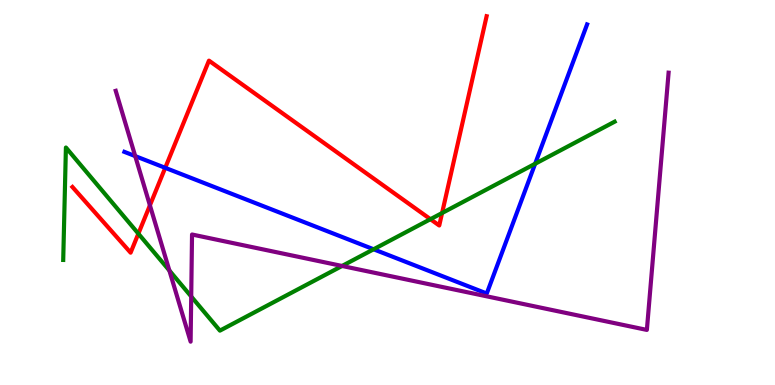[{'lines': ['blue', 'red'], 'intersections': [{'x': 2.13, 'y': 5.64}]}, {'lines': ['green', 'red'], 'intersections': [{'x': 1.79, 'y': 3.93}, {'x': 5.55, 'y': 4.31}, {'x': 5.7, 'y': 4.47}]}, {'lines': ['purple', 'red'], 'intersections': [{'x': 1.93, 'y': 4.67}]}, {'lines': ['blue', 'green'], 'intersections': [{'x': 4.82, 'y': 3.53}, {'x': 6.9, 'y': 5.75}]}, {'lines': ['blue', 'purple'], 'intersections': [{'x': 1.74, 'y': 5.95}]}, {'lines': ['green', 'purple'], 'intersections': [{'x': 2.19, 'y': 2.97}, {'x': 2.47, 'y': 2.3}, {'x': 4.41, 'y': 3.09}]}]